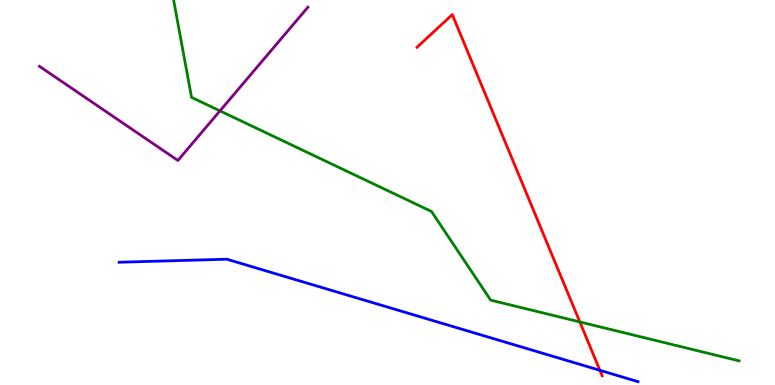[{'lines': ['blue', 'red'], 'intersections': [{'x': 7.74, 'y': 0.381}]}, {'lines': ['green', 'red'], 'intersections': [{'x': 7.48, 'y': 1.64}]}, {'lines': ['purple', 'red'], 'intersections': []}, {'lines': ['blue', 'green'], 'intersections': []}, {'lines': ['blue', 'purple'], 'intersections': []}, {'lines': ['green', 'purple'], 'intersections': [{'x': 2.84, 'y': 7.12}]}]